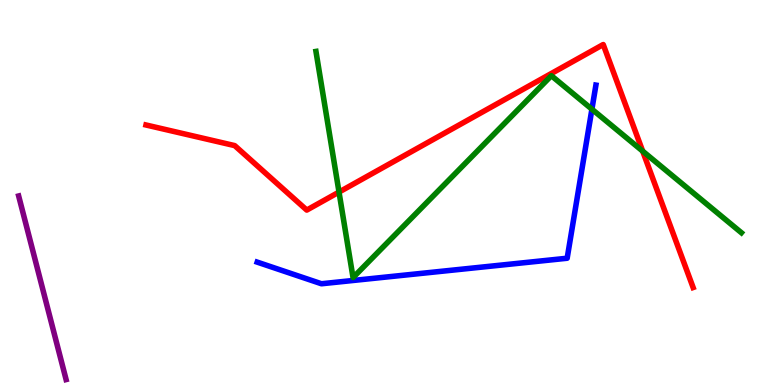[{'lines': ['blue', 'red'], 'intersections': []}, {'lines': ['green', 'red'], 'intersections': [{'x': 4.37, 'y': 5.01}, {'x': 8.29, 'y': 6.07}]}, {'lines': ['purple', 'red'], 'intersections': []}, {'lines': ['blue', 'green'], 'intersections': [{'x': 7.64, 'y': 7.16}]}, {'lines': ['blue', 'purple'], 'intersections': []}, {'lines': ['green', 'purple'], 'intersections': []}]